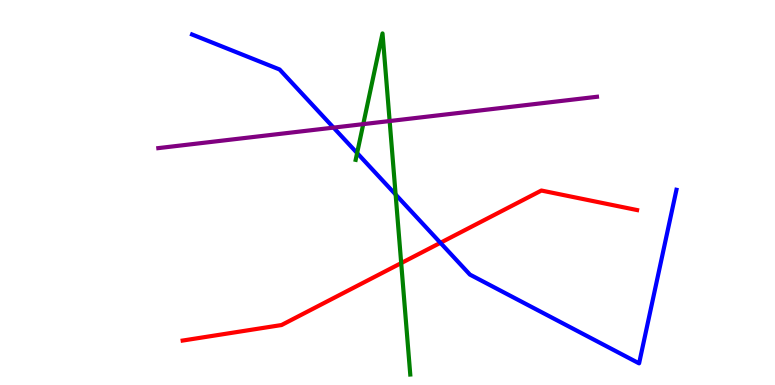[{'lines': ['blue', 'red'], 'intersections': [{'x': 5.68, 'y': 3.69}]}, {'lines': ['green', 'red'], 'intersections': [{'x': 5.18, 'y': 3.17}]}, {'lines': ['purple', 'red'], 'intersections': []}, {'lines': ['blue', 'green'], 'intersections': [{'x': 4.61, 'y': 6.03}, {'x': 5.1, 'y': 4.95}]}, {'lines': ['blue', 'purple'], 'intersections': [{'x': 4.3, 'y': 6.69}]}, {'lines': ['green', 'purple'], 'intersections': [{'x': 4.69, 'y': 6.78}, {'x': 5.03, 'y': 6.86}]}]